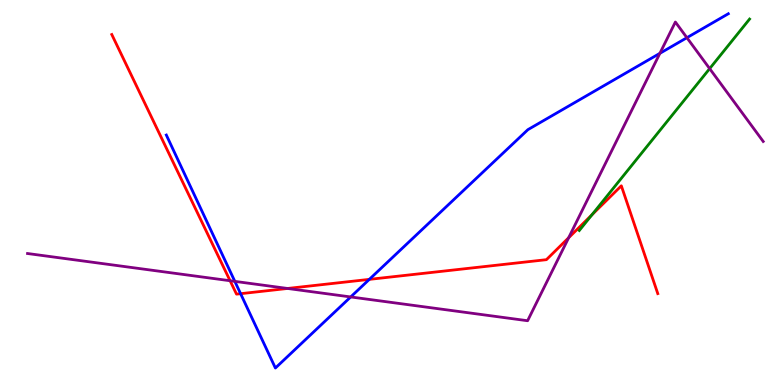[{'lines': ['blue', 'red'], 'intersections': [{'x': 3.1, 'y': 2.37}, {'x': 4.77, 'y': 2.74}]}, {'lines': ['green', 'red'], 'intersections': [{'x': 7.64, 'y': 4.42}]}, {'lines': ['purple', 'red'], 'intersections': [{'x': 2.97, 'y': 2.71}, {'x': 3.71, 'y': 2.51}, {'x': 7.34, 'y': 3.82}]}, {'lines': ['blue', 'green'], 'intersections': []}, {'lines': ['blue', 'purple'], 'intersections': [{'x': 3.03, 'y': 2.69}, {'x': 4.53, 'y': 2.29}, {'x': 8.51, 'y': 8.62}, {'x': 8.86, 'y': 9.02}]}, {'lines': ['green', 'purple'], 'intersections': [{'x': 9.16, 'y': 8.22}]}]